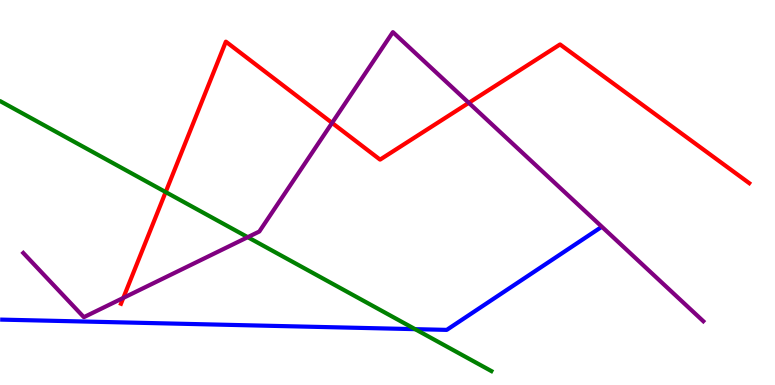[{'lines': ['blue', 'red'], 'intersections': []}, {'lines': ['green', 'red'], 'intersections': [{'x': 2.14, 'y': 5.01}]}, {'lines': ['purple', 'red'], 'intersections': [{'x': 1.59, 'y': 2.26}, {'x': 4.28, 'y': 6.81}, {'x': 6.05, 'y': 7.33}]}, {'lines': ['blue', 'green'], 'intersections': [{'x': 5.36, 'y': 1.45}]}, {'lines': ['blue', 'purple'], 'intersections': []}, {'lines': ['green', 'purple'], 'intersections': [{'x': 3.2, 'y': 3.84}]}]